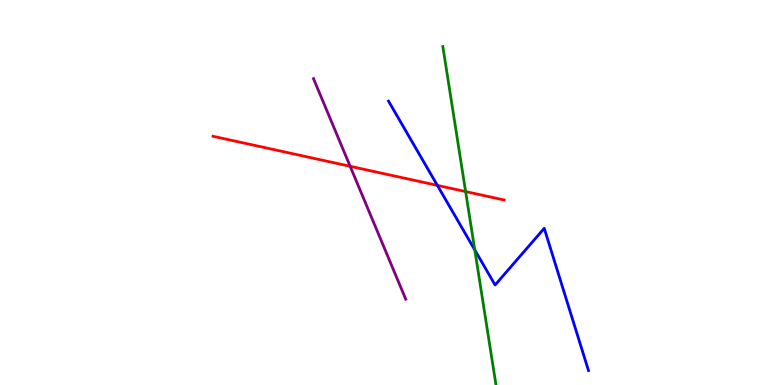[{'lines': ['blue', 'red'], 'intersections': [{'x': 5.64, 'y': 5.19}]}, {'lines': ['green', 'red'], 'intersections': [{'x': 6.01, 'y': 5.02}]}, {'lines': ['purple', 'red'], 'intersections': [{'x': 4.52, 'y': 5.68}]}, {'lines': ['blue', 'green'], 'intersections': [{'x': 6.13, 'y': 3.51}]}, {'lines': ['blue', 'purple'], 'intersections': []}, {'lines': ['green', 'purple'], 'intersections': []}]